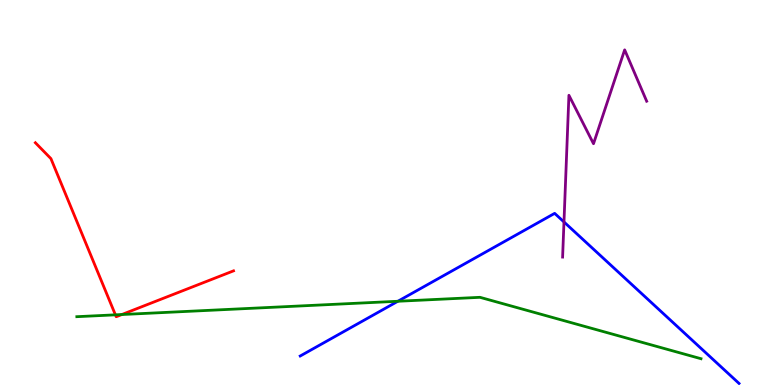[{'lines': ['blue', 'red'], 'intersections': []}, {'lines': ['green', 'red'], 'intersections': [{'x': 1.49, 'y': 1.82}, {'x': 1.57, 'y': 1.83}]}, {'lines': ['purple', 'red'], 'intersections': []}, {'lines': ['blue', 'green'], 'intersections': [{'x': 5.13, 'y': 2.17}]}, {'lines': ['blue', 'purple'], 'intersections': [{'x': 7.28, 'y': 4.23}]}, {'lines': ['green', 'purple'], 'intersections': []}]